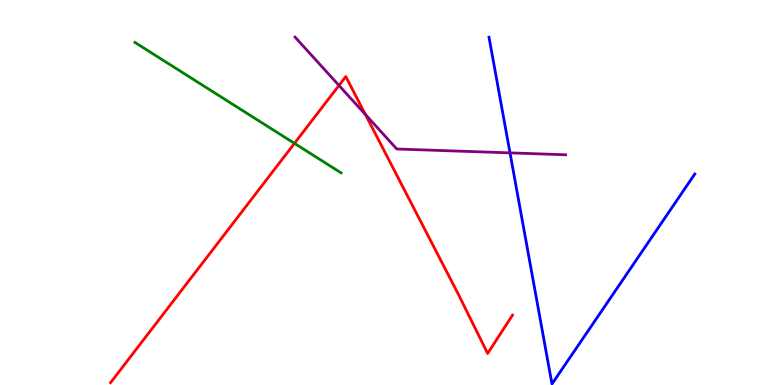[{'lines': ['blue', 'red'], 'intersections': []}, {'lines': ['green', 'red'], 'intersections': [{'x': 3.8, 'y': 6.28}]}, {'lines': ['purple', 'red'], 'intersections': [{'x': 4.37, 'y': 7.78}, {'x': 4.71, 'y': 7.03}]}, {'lines': ['blue', 'green'], 'intersections': []}, {'lines': ['blue', 'purple'], 'intersections': [{'x': 6.58, 'y': 6.03}]}, {'lines': ['green', 'purple'], 'intersections': []}]